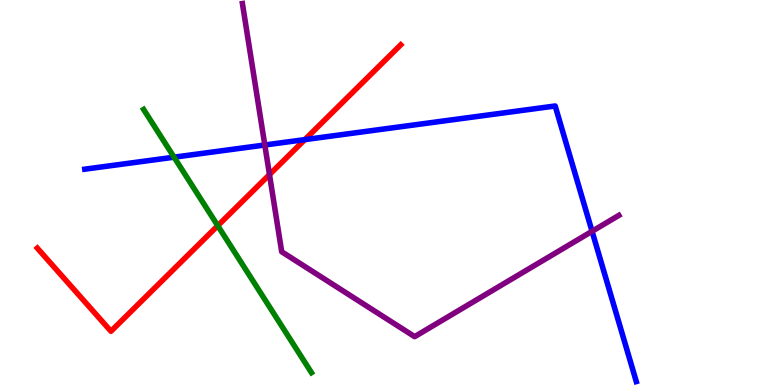[{'lines': ['blue', 'red'], 'intersections': [{'x': 3.93, 'y': 6.37}]}, {'lines': ['green', 'red'], 'intersections': [{'x': 2.81, 'y': 4.14}]}, {'lines': ['purple', 'red'], 'intersections': [{'x': 3.48, 'y': 5.47}]}, {'lines': ['blue', 'green'], 'intersections': [{'x': 2.25, 'y': 5.92}]}, {'lines': ['blue', 'purple'], 'intersections': [{'x': 3.42, 'y': 6.23}, {'x': 7.64, 'y': 3.99}]}, {'lines': ['green', 'purple'], 'intersections': []}]